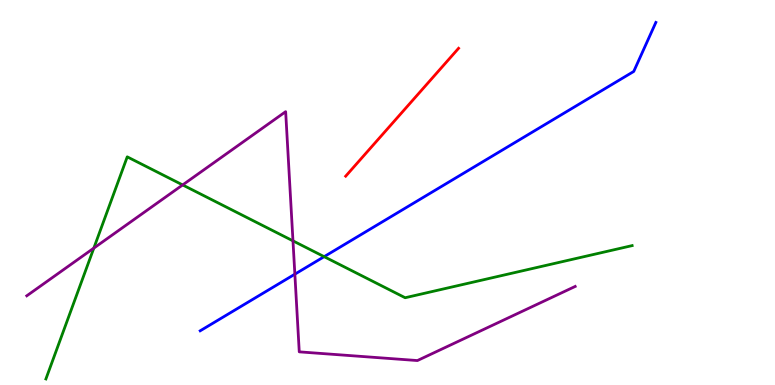[{'lines': ['blue', 'red'], 'intersections': []}, {'lines': ['green', 'red'], 'intersections': []}, {'lines': ['purple', 'red'], 'intersections': []}, {'lines': ['blue', 'green'], 'intersections': [{'x': 4.18, 'y': 3.33}]}, {'lines': ['blue', 'purple'], 'intersections': [{'x': 3.8, 'y': 2.88}]}, {'lines': ['green', 'purple'], 'intersections': [{'x': 1.21, 'y': 3.56}, {'x': 2.36, 'y': 5.2}, {'x': 3.78, 'y': 3.74}]}]